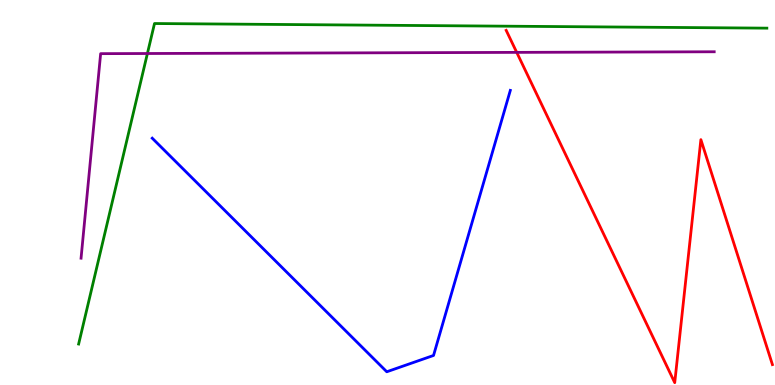[{'lines': ['blue', 'red'], 'intersections': []}, {'lines': ['green', 'red'], 'intersections': []}, {'lines': ['purple', 'red'], 'intersections': [{'x': 6.67, 'y': 8.64}]}, {'lines': ['blue', 'green'], 'intersections': []}, {'lines': ['blue', 'purple'], 'intersections': []}, {'lines': ['green', 'purple'], 'intersections': [{'x': 1.9, 'y': 8.61}]}]